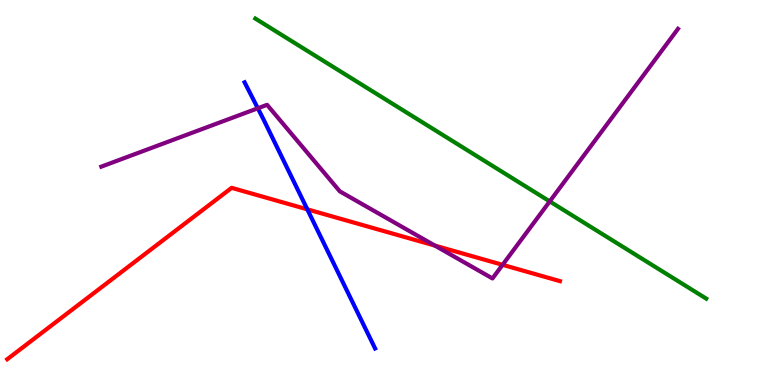[{'lines': ['blue', 'red'], 'intersections': [{'x': 3.97, 'y': 4.56}]}, {'lines': ['green', 'red'], 'intersections': []}, {'lines': ['purple', 'red'], 'intersections': [{'x': 5.61, 'y': 3.62}, {'x': 6.48, 'y': 3.12}]}, {'lines': ['blue', 'green'], 'intersections': []}, {'lines': ['blue', 'purple'], 'intersections': [{'x': 3.33, 'y': 7.19}]}, {'lines': ['green', 'purple'], 'intersections': [{'x': 7.09, 'y': 4.77}]}]